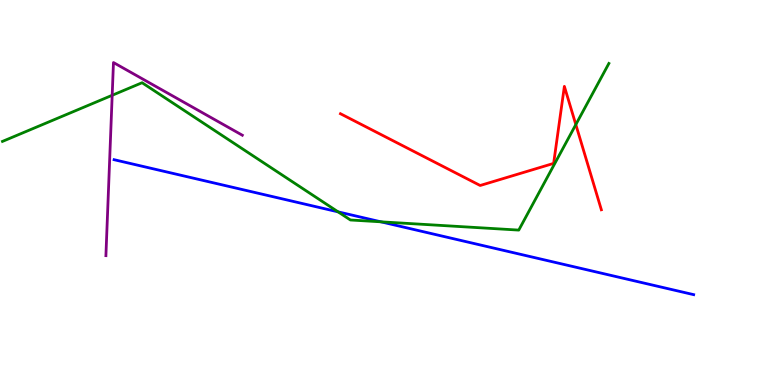[{'lines': ['blue', 'red'], 'intersections': []}, {'lines': ['green', 'red'], 'intersections': [{'x': 7.43, 'y': 6.76}]}, {'lines': ['purple', 'red'], 'intersections': []}, {'lines': ['blue', 'green'], 'intersections': [{'x': 4.36, 'y': 4.5}, {'x': 4.91, 'y': 4.24}]}, {'lines': ['blue', 'purple'], 'intersections': []}, {'lines': ['green', 'purple'], 'intersections': [{'x': 1.45, 'y': 7.52}]}]